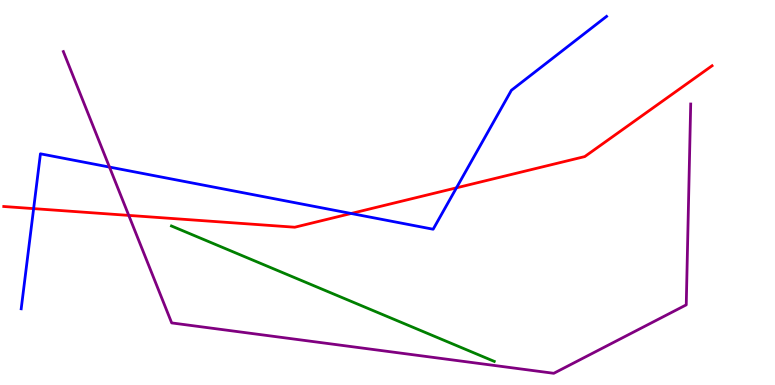[{'lines': ['blue', 'red'], 'intersections': [{'x': 0.434, 'y': 4.58}, {'x': 4.53, 'y': 4.45}, {'x': 5.89, 'y': 5.12}]}, {'lines': ['green', 'red'], 'intersections': []}, {'lines': ['purple', 'red'], 'intersections': [{'x': 1.66, 'y': 4.41}]}, {'lines': ['blue', 'green'], 'intersections': []}, {'lines': ['blue', 'purple'], 'intersections': [{'x': 1.41, 'y': 5.66}]}, {'lines': ['green', 'purple'], 'intersections': []}]